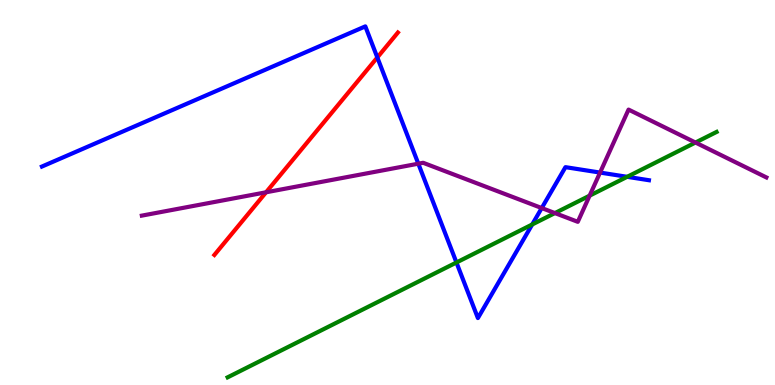[{'lines': ['blue', 'red'], 'intersections': [{'x': 4.87, 'y': 8.51}]}, {'lines': ['green', 'red'], 'intersections': []}, {'lines': ['purple', 'red'], 'intersections': [{'x': 3.43, 'y': 5.01}]}, {'lines': ['blue', 'green'], 'intersections': [{'x': 5.89, 'y': 3.18}, {'x': 6.87, 'y': 4.17}, {'x': 8.09, 'y': 5.41}]}, {'lines': ['blue', 'purple'], 'intersections': [{'x': 5.4, 'y': 5.75}, {'x': 6.99, 'y': 4.6}, {'x': 7.74, 'y': 5.52}]}, {'lines': ['green', 'purple'], 'intersections': [{'x': 7.16, 'y': 4.47}, {'x': 7.61, 'y': 4.92}, {'x': 8.97, 'y': 6.3}]}]